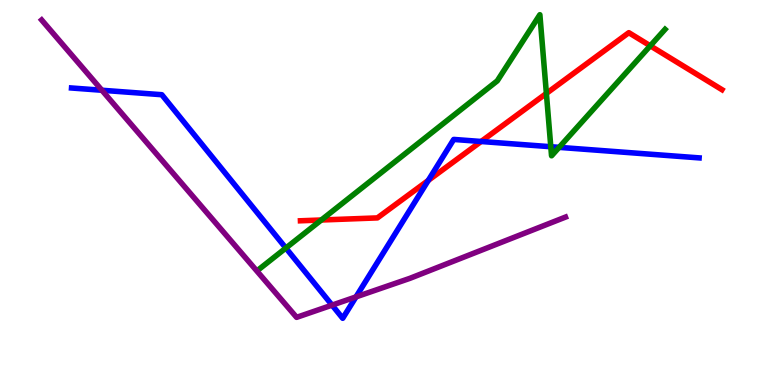[{'lines': ['blue', 'red'], 'intersections': [{'x': 5.53, 'y': 5.31}, {'x': 6.21, 'y': 6.32}]}, {'lines': ['green', 'red'], 'intersections': [{'x': 4.15, 'y': 4.29}, {'x': 7.05, 'y': 7.57}, {'x': 8.39, 'y': 8.81}]}, {'lines': ['purple', 'red'], 'intersections': []}, {'lines': ['blue', 'green'], 'intersections': [{'x': 3.69, 'y': 3.56}, {'x': 7.11, 'y': 6.19}, {'x': 7.21, 'y': 6.17}]}, {'lines': ['blue', 'purple'], 'intersections': [{'x': 1.31, 'y': 7.66}, {'x': 4.28, 'y': 2.07}, {'x': 4.59, 'y': 2.29}]}, {'lines': ['green', 'purple'], 'intersections': []}]